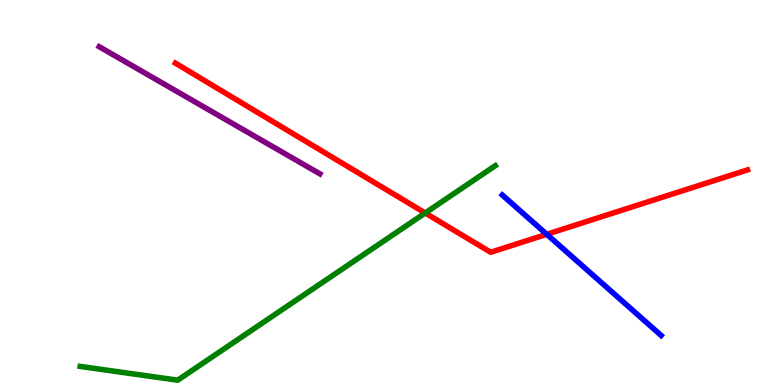[{'lines': ['blue', 'red'], 'intersections': [{'x': 7.05, 'y': 3.91}]}, {'lines': ['green', 'red'], 'intersections': [{'x': 5.49, 'y': 4.47}]}, {'lines': ['purple', 'red'], 'intersections': []}, {'lines': ['blue', 'green'], 'intersections': []}, {'lines': ['blue', 'purple'], 'intersections': []}, {'lines': ['green', 'purple'], 'intersections': []}]